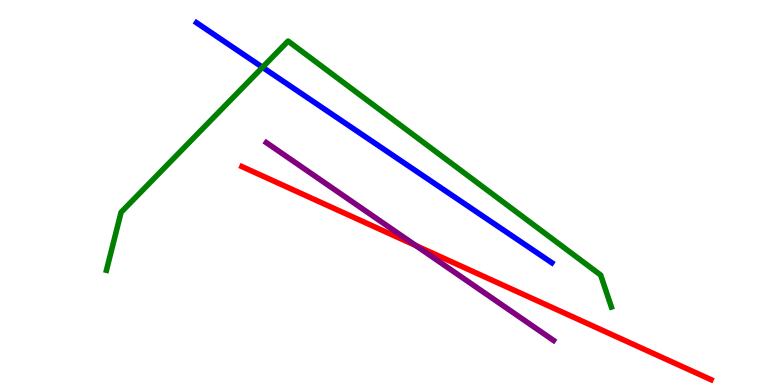[{'lines': ['blue', 'red'], 'intersections': []}, {'lines': ['green', 'red'], 'intersections': []}, {'lines': ['purple', 'red'], 'intersections': [{'x': 5.37, 'y': 3.62}]}, {'lines': ['blue', 'green'], 'intersections': [{'x': 3.39, 'y': 8.25}]}, {'lines': ['blue', 'purple'], 'intersections': []}, {'lines': ['green', 'purple'], 'intersections': []}]